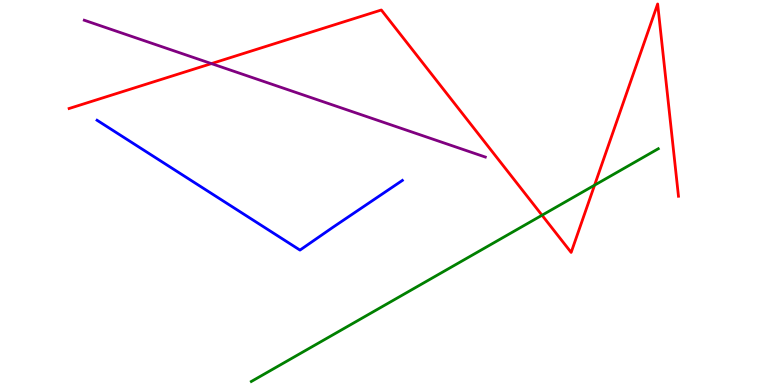[{'lines': ['blue', 'red'], 'intersections': []}, {'lines': ['green', 'red'], 'intersections': [{'x': 6.99, 'y': 4.41}, {'x': 7.67, 'y': 5.19}]}, {'lines': ['purple', 'red'], 'intersections': [{'x': 2.73, 'y': 8.35}]}, {'lines': ['blue', 'green'], 'intersections': []}, {'lines': ['blue', 'purple'], 'intersections': []}, {'lines': ['green', 'purple'], 'intersections': []}]